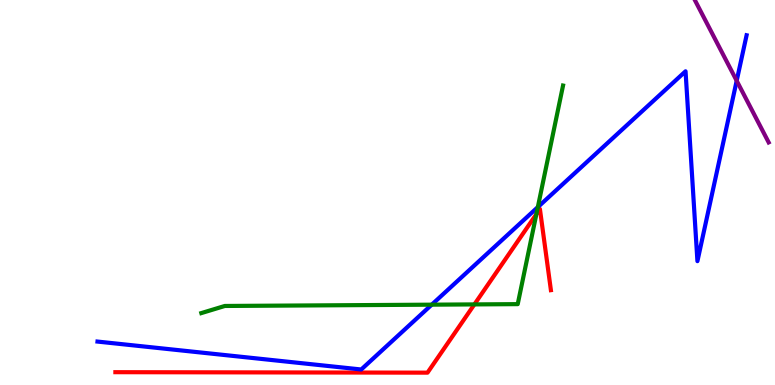[{'lines': ['blue', 'red'], 'intersections': []}, {'lines': ['green', 'red'], 'intersections': [{'x': 6.12, 'y': 2.09}, {'x': 6.92, 'y': 4.44}]}, {'lines': ['purple', 'red'], 'intersections': []}, {'lines': ['blue', 'green'], 'intersections': [{'x': 5.57, 'y': 2.09}, {'x': 6.94, 'y': 4.62}]}, {'lines': ['blue', 'purple'], 'intersections': [{'x': 9.51, 'y': 7.9}]}, {'lines': ['green', 'purple'], 'intersections': []}]